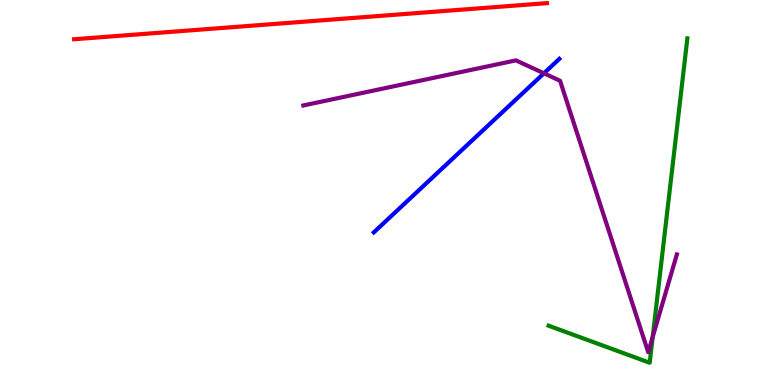[{'lines': ['blue', 'red'], 'intersections': []}, {'lines': ['green', 'red'], 'intersections': []}, {'lines': ['purple', 'red'], 'intersections': []}, {'lines': ['blue', 'green'], 'intersections': []}, {'lines': ['blue', 'purple'], 'intersections': [{'x': 7.02, 'y': 8.1}]}, {'lines': ['green', 'purple'], 'intersections': [{'x': 8.42, 'y': 1.25}]}]